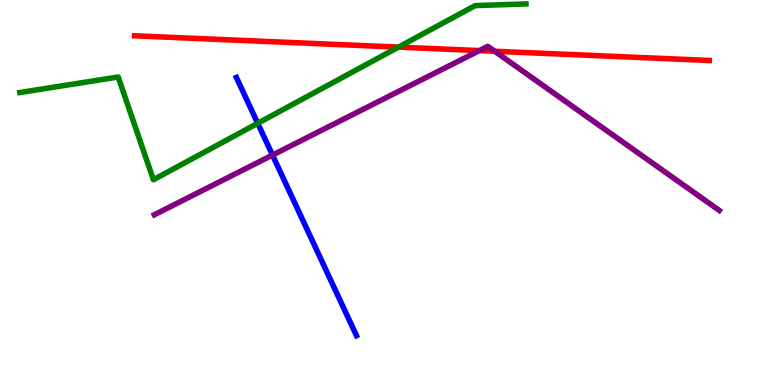[{'lines': ['blue', 'red'], 'intersections': []}, {'lines': ['green', 'red'], 'intersections': [{'x': 5.14, 'y': 8.78}]}, {'lines': ['purple', 'red'], 'intersections': [{'x': 6.18, 'y': 8.69}, {'x': 6.38, 'y': 8.67}]}, {'lines': ['blue', 'green'], 'intersections': [{'x': 3.33, 'y': 6.8}]}, {'lines': ['blue', 'purple'], 'intersections': [{'x': 3.52, 'y': 5.97}]}, {'lines': ['green', 'purple'], 'intersections': []}]